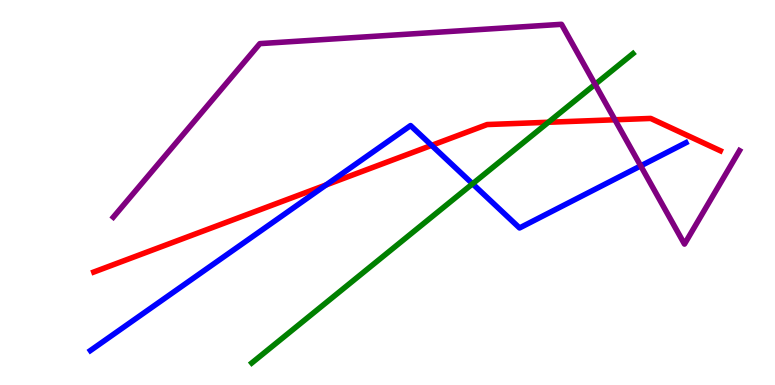[{'lines': ['blue', 'red'], 'intersections': [{'x': 4.21, 'y': 5.2}, {'x': 5.57, 'y': 6.22}]}, {'lines': ['green', 'red'], 'intersections': [{'x': 7.08, 'y': 6.82}]}, {'lines': ['purple', 'red'], 'intersections': [{'x': 7.93, 'y': 6.89}]}, {'lines': ['blue', 'green'], 'intersections': [{'x': 6.1, 'y': 5.23}]}, {'lines': ['blue', 'purple'], 'intersections': [{'x': 8.27, 'y': 5.69}]}, {'lines': ['green', 'purple'], 'intersections': [{'x': 7.68, 'y': 7.81}]}]